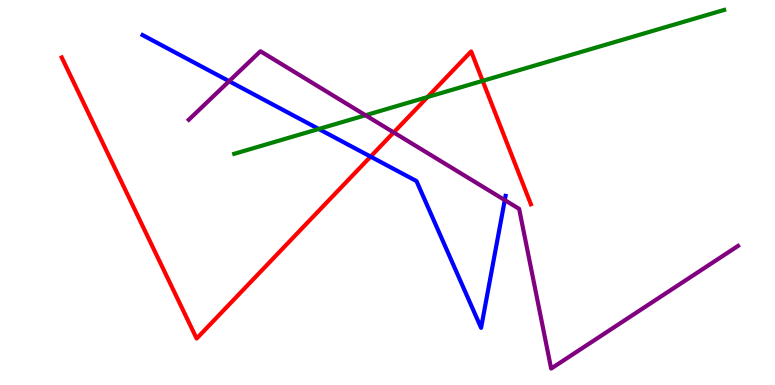[{'lines': ['blue', 'red'], 'intersections': [{'x': 4.78, 'y': 5.93}]}, {'lines': ['green', 'red'], 'intersections': [{'x': 5.52, 'y': 7.48}, {'x': 6.23, 'y': 7.9}]}, {'lines': ['purple', 'red'], 'intersections': [{'x': 5.08, 'y': 6.56}]}, {'lines': ['blue', 'green'], 'intersections': [{'x': 4.11, 'y': 6.65}]}, {'lines': ['blue', 'purple'], 'intersections': [{'x': 2.96, 'y': 7.89}, {'x': 6.51, 'y': 4.8}]}, {'lines': ['green', 'purple'], 'intersections': [{'x': 4.72, 'y': 7.01}]}]